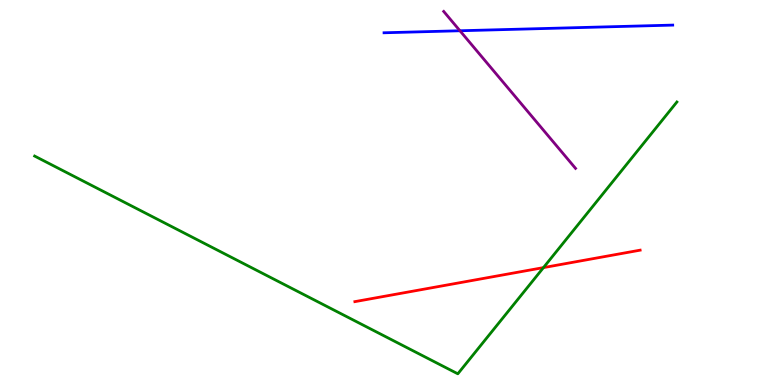[{'lines': ['blue', 'red'], 'intersections': []}, {'lines': ['green', 'red'], 'intersections': [{'x': 7.01, 'y': 3.05}]}, {'lines': ['purple', 'red'], 'intersections': []}, {'lines': ['blue', 'green'], 'intersections': []}, {'lines': ['blue', 'purple'], 'intersections': [{'x': 5.93, 'y': 9.2}]}, {'lines': ['green', 'purple'], 'intersections': []}]